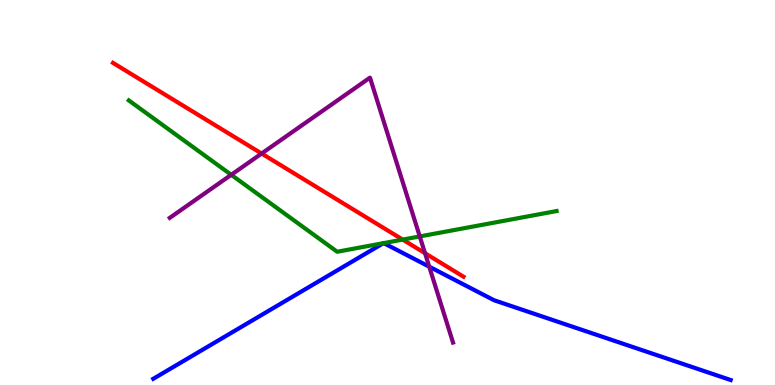[{'lines': ['blue', 'red'], 'intersections': []}, {'lines': ['green', 'red'], 'intersections': [{'x': 5.2, 'y': 3.78}]}, {'lines': ['purple', 'red'], 'intersections': [{'x': 3.38, 'y': 6.01}, {'x': 5.48, 'y': 3.42}]}, {'lines': ['blue', 'green'], 'intersections': [{'x': 4.95, 'y': 3.68}, {'x': 4.95, 'y': 3.69}]}, {'lines': ['blue', 'purple'], 'intersections': [{'x': 5.54, 'y': 3.07}]}, {'lines': ['green', 'purple'], 'intersections': [{'x': 2.98, 'y': 5.46}, {'x': 5.42, 'y': 3.86}]}]